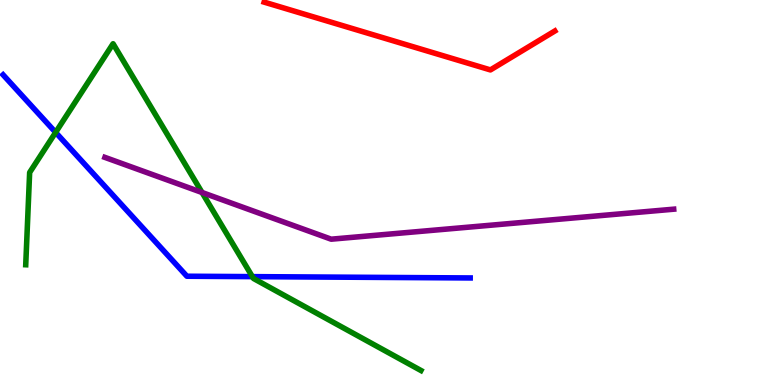[{'lines': ['blue', 'red'], 'intersections': []}, {'lines': ['green', 'red'], 'intersections': []}, {'lines': ['purple', 'red'], 'intersections': []}, {'lines': ['blue', 'green'], 'intersections': [{'x': 0.718, 'y': 6.56}, {'x': 3.26, 'y': 2.81}]}, {'lines': ['blue', 'purple'], 'intersections': []}, {'lines': ['green', 'purple'], 'intersections': [{'x': 2.61, 'y': 5.0}]}]